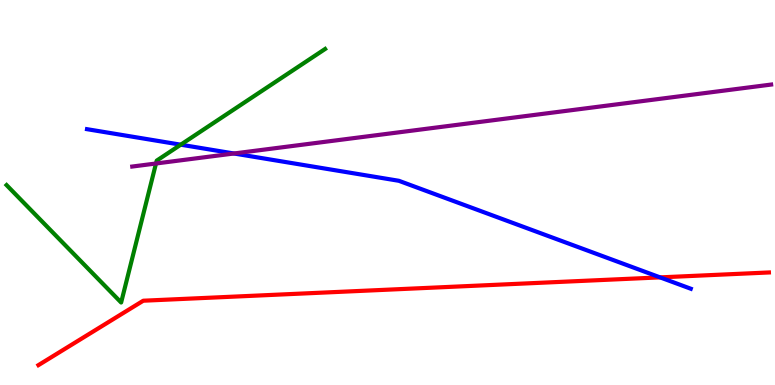[{'lines': ['blue', 'red'], 'intersections': [{'x': 8.52, 'y': 2.8}]}, {'lines': ['green', 'red'], 'intersections': []}, {'lines': ['purple', 'red'], 'intersections': []}, {'lines': ['blue', 'green'], 'intersections': [{'x': 2.33, 'y': 6.24}]}, {'lines': ['blue', 'purple'], 'intersections': [{'x': 3.02, 'y': 6.01}]}, {'lines': ['green', 'purple'], 'intersections': [{'x': 2.01, 'y': 5.75}]}]